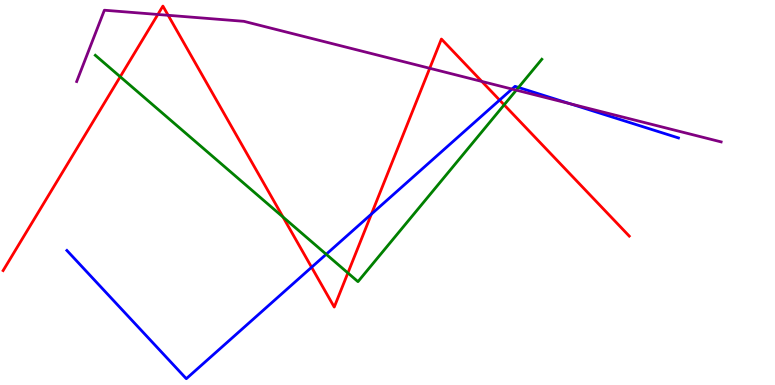[{'lines': ['blue', 'red'], 'intersections': [{'x': 4.02, 'y': 3.06}, {'x': 4.79, 'y': 4.44}, {'x': 6.45, 'y': 7.4}]}, {'lines': ['green', 'red'], 'intersections': [{'x': 1.55, 'y': 8.01}, {'x': 3.65, 'y': 4.36}, {'x': 4.49, 'y': 2.91}, {'x': 6.51, 'y': 7.28}]}, {'lines': ['purple', 'red'], 'intersections': [{'x': 2.04, 'y': 9.62}, {'x': 2.17, 'y': 9.6}, {'x': 5.54, 'y': 8.23}, {'x': 6.22, 'y': 7.88}]}, {'lines': ['blue', 'green'], 'intersections': [{'x': 4.21, 'y': 3.4}, {'x': 6.69, 'y': 7.73}]}, {'lines': ['blue', 'purple'], 'intersections': [{'x': 6.61, 'y': 7.69}, {'x': 7.36, 'y': 7.3}]}, {'lines': ['green', 'purple'], 'intersections': [{'x': 6.66, 'y': 7.66}]}]